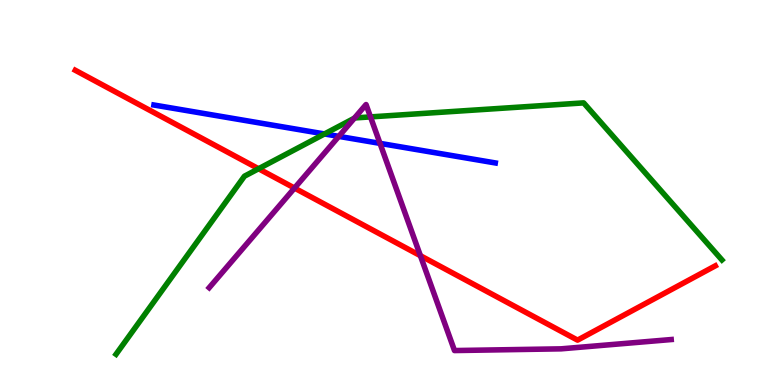[{'lines': ['blue', 'red'], 'intersections': []}, {'lines': ['green', 'red'], 'intersections': [{'x': 3.34, 'y': 5.62}]}, {'lines': ['purple', 'red'], 'intersections': [{'x': 3.8, 'y': 5.12}, {'x': 5.42, 'y': 3.36}]}, {'lines': ['blue', 'green'], 'intersections': [{'x': 4.19, 'y': 6.52}]}, {'lines': ['blue', 'purple'], 'intersections': [{'x': 4.37, 'y': 6.46}, {'x': 4.9, 'y': 6.28}]}, {'lines': ['green', 'purple'], 'intersections': [{'x': 4.57, 'y': 6.93}, {'x': 4.78, 'y': 6.96}]}]